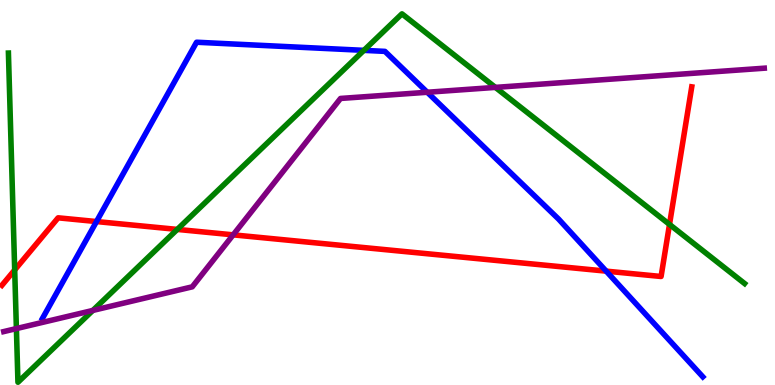[{'lines': ['blue', 'red'], 'intersections': [{'x': 1.25, 'y': 4.25}, {'x': 7.82, 'y': 2.96}]}, {'lines': ['green', 'red'], 'intersections': [{'x': 0.19, 'y': 2.99}, {'x': 2.29, 'y': 4.04}, {'x': 8.64, 'y': 4.17}]}, {'lines': ['purple', 'red'], 'intersections': [{'x': 3.01, 'y': 3.9}]}, {'lines': ['blue', 'green'], 'intersections': [{'x': 4.7, 'y': 8.69}]}, {'lines': ['blue', 'purple'], 'intersections': [{'x': 5.51, 'y': 7.6}]}, {'lines': ['green', 'purple'], 'intersections': [{'x': 0.211, 'y': 1.47}, {'x': 1.2, 'y': 1.94}, {'x': 6.39, 'y': 7.73}]}]